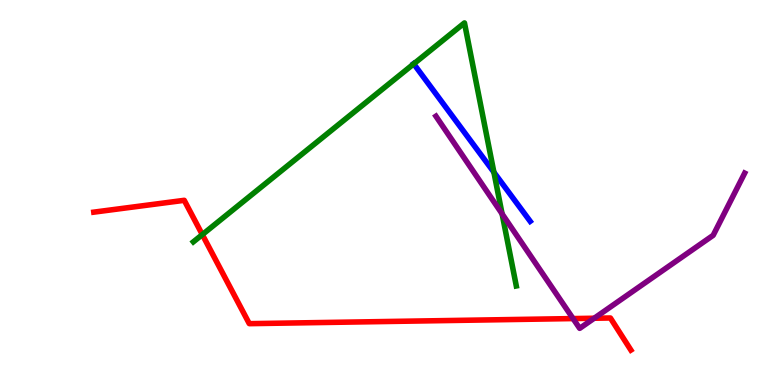[{'lines': ['blue', 'red'], 'intersections': []}, {'lines': ['green', 'red'], 'intersections': [{'x': 2.61, 'y': 3.91}]}, {'lines': ['purple', 'red'], 'intersections': [{'x': 7.39, 'y': 1.73}, {'x': 7.67, 'y': 1.73}]}, {'lines': ['blue', 'green'], 'intersections': [{'x': 5.34, 'y': 8.34}, {'x': 6.37, 'y': 5.53}]}, {'lines': ['blue', 'purple'], 'intersections': []}, {'lines': ['green', 'purple'], 'intersections': [{'x': 6.48, 'y': 4.45}]}]